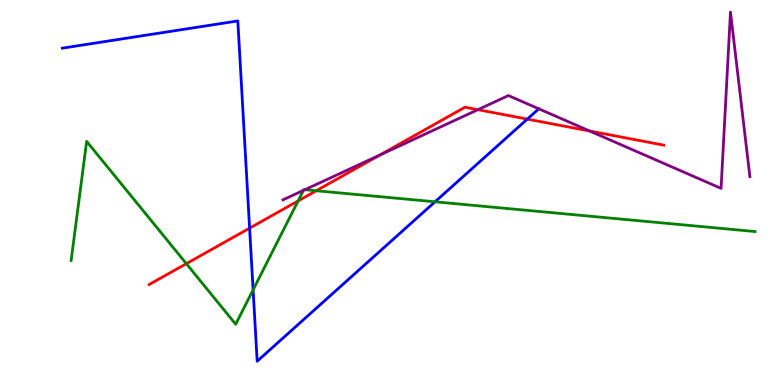[{'lines': ['blue', 'red'], 'intersections': [{'x': 3.22, 'y': 4.07}, {'x': 6.8, 'y': 6.91}]}, {'lines': ['green', 'red'], 'intersections': [{'x': 2.4, 'y': 3.15}, {'x': 3.85, 'y': 4.78}, {'x': 4.08, 'y': 5.05}]}, {'lines': ['purple', 'red'], 'intersections': [{'x': 4.9, 'y': 5.97}, {'x': 6.17, 'y': 7.15}, {'x': 7.61, 'y': 6.6}]}, {'lines': ['blue', 'green'], 'intersections': [{'x': 3.27, 'y': 2.47}, {'x': 5.61, 'y': 4.76}]}, {'lines': ['blue', 'purple'], 'intersections': [{'x': 6.95, 'y': 7.17}]}, {'lines': ['green', 'purple'], 'intersections': [{'x': 3.92, 'y': 5.06}, {'x': 3.93, 'y': 5.07}]}]